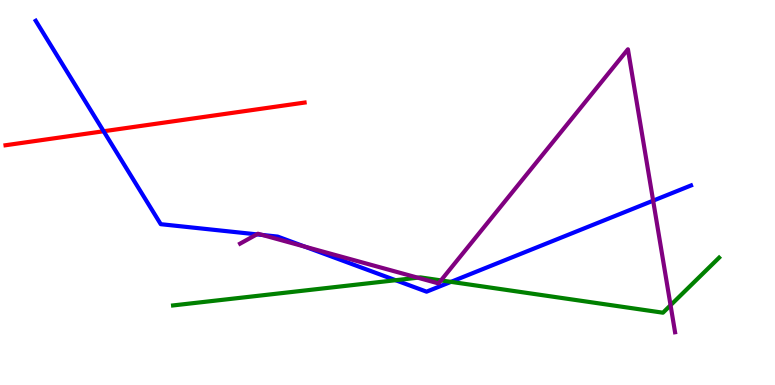[{'lines': ['blue', 'red'], 'intersections': [{'x': 1.34, 'y': 6.59}]}, {'lines': ['green', 'red'], 'intersections': []}, {'lines': ['purple', 'red'], 'intersections': []}, {'lines': ['blue', 'green'], 'intersections': [{'x': 5.1, 'y': 2.72}, {'x': 5.82, 'y': 2.68}]}, {'lines': ['blue', 'purple'], 'intersections': [{'x': 3.31, 'y': 3.91}, {'x': 3.39, 'y': 3.9}, {'x': 3.93, 'y': 3.59}, {'x': 8.43, 'y': 4.79}]}, {'lines': ['green', 'purple'], 'intersections': [{'x': 5.39, 'y': 2.79}, {'x': 5.69, 'y': 2.72}, {'x': 8.65, 'y': 2.07}]}]